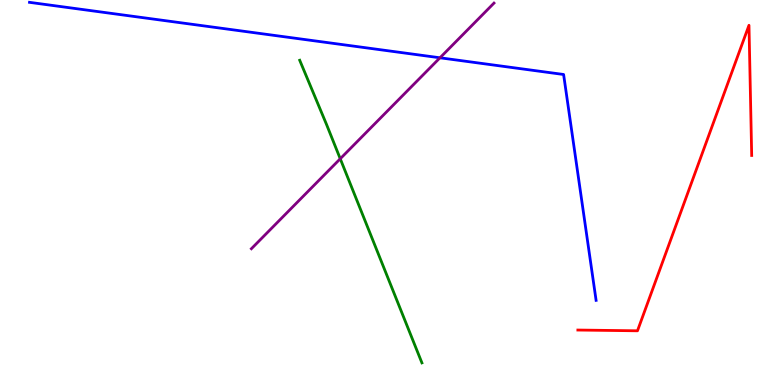[{'lines': ['blue', 'red'], 'intersections': []}, {'lines': ['green', 'red'], 'intersections': []}, {'lines': ['purple', 'red'], 'intersections': []}, {'lines': ['blue', 'green'], 'intersections': []}, {'lines': ['blue', 'purple'], 'intersections': [{'x': 5.68, 'y': 8.5}]}, {'lines': ['green', 'purple'], 'intersections': [{'x': 4.39, 'y': 5.88}]}]